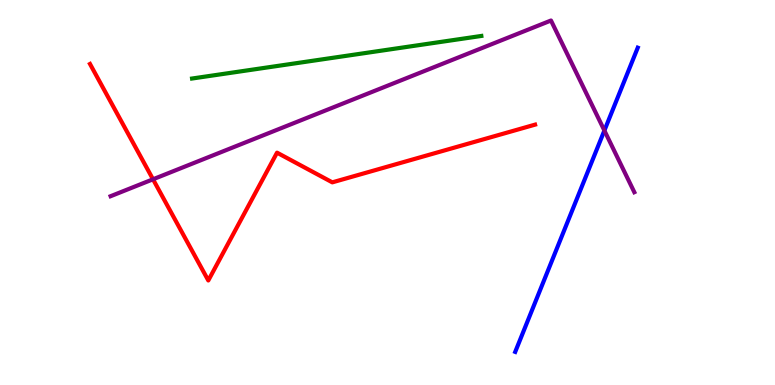[{'lines': ['blue', 'red'], 'intersections': []}, {'lines': ['green', 'red'], 'intersections': []}, {'lines': ['purple', 'red'], 'intersections': [{'x': 1.97, 'y': 5.34}]}, {'lines': ['blue', 'green'], 'intersections': []}, {'lines': ['blue', 'purple'], 'intersections': [{'x': 7.8, 'y': 6.61}]}, {'lines': ['green', 'purple'], 'intersections': []}]